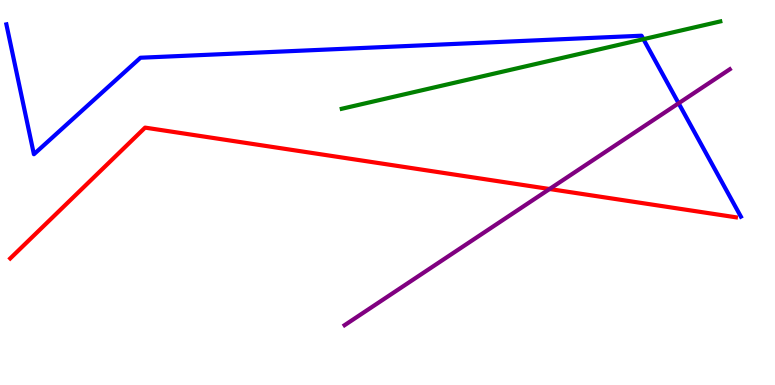[{'lines': ['blue', 'red'], 'intersections': []}, {'lines': ['green', 'red'], 'intersections': []}, {'lines': ['purple', 'red'], 'intersections': [{'x': 7.09, 'y': 5.09}]}, {'lines': ['blue', 'green'], 'intersections': [{'x': 8.3, 'y': 8.98}]}, {'lines': ['blue', 'purple'], 'intersections': [{'x': 8.76, 'y': 7.32}]}, {'lines': ['green', 'purple'], 'intersections': []}]